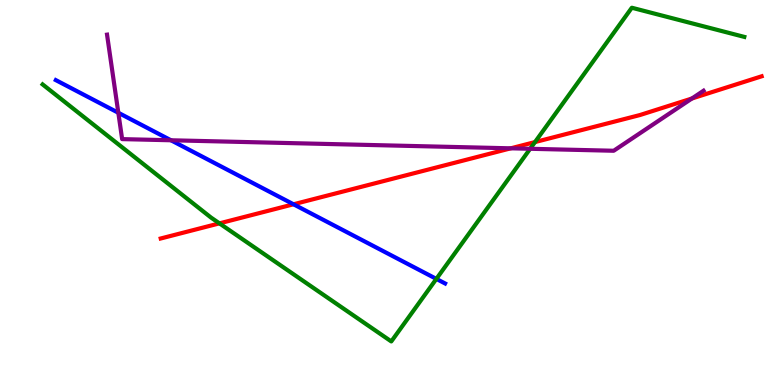[{'lines': ['blue', 'red'], 'intersections': [{'x': 3.79, 'y': 4.69}]}, {'lines': ['green', 'red'], 'intersections': [{'x': 2.83, 'y': 4.2}, {'x': 6.9, 'y': 6.31}]}, {'lines': ['purple', 'red'], 'intersections': [{'x': 6.59, 'y': 6.15}, {'x': 8.93, 'y': 7.44}]}, {'lines': ['blue', 'green'], 'intersections': [{'x': 5.63, 'y': 2.76}]}, {'lines': ['blue', 'purple'], 'intersections': [{'x': 1.53, 'y': 7.07}, {'x': 2.21, 'y': 6.36}]}, {'lines': ['green', 'purple'], 'intersections': [{'x': 6.84, 'y': 6.14}]}]